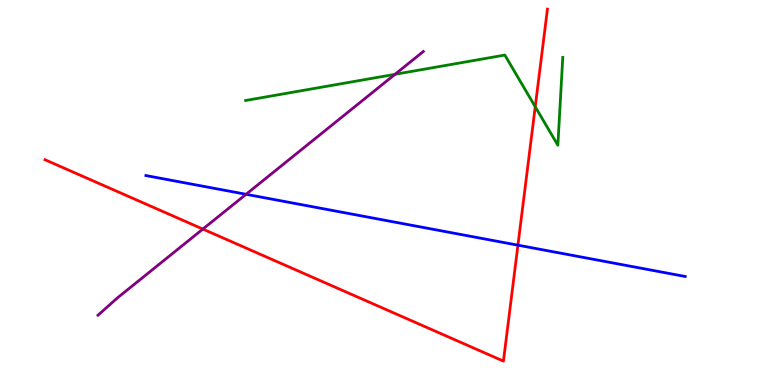[{'lines': ['blue', 'red'], 'intersections': [{'x': 6.68, 'y': 3.63}]}, {'lines': ['green', 'red'], 'intersections': [{'x': 6.91, 'y': 7.23}]}, {'lines': ['purple', 'red'], 'intersections': [{'x': 2.62, 'y': 4.05}]}, {'lines': ['blue', 'green'], 'intersections': []}, {'lines': ['blue', 'purple'], 'intersections': [{'x': 3.17, 'y': 4.95}]}, {'lines': ['green', 'purple'], 'intersections': [{'x': 5.1, 'y': 8.07}]}]